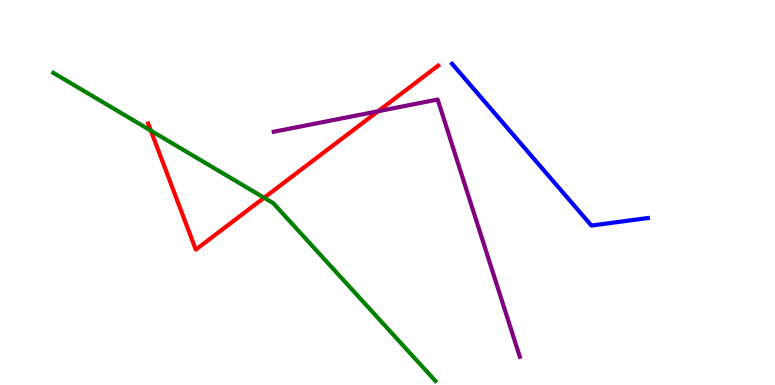[{'lines': ['blue', 'red'], 'intersections': []}, {'lines': ['green', 'red'], 'intersections': [{'x': 1.95, 'y': 6.61}, {'x': 3.41, 'y': 4.86}]}, {'lines': ['purple', 'red'], 'intersections': [{'x': 4.88, 'y': 7.11}]}, {'lines': ['blue', 'green'], 'intersections': []}, {'lines': ['blue', 'purple'], 'intersections': []}, {'lines': ['green', 'purple'], 'intersections': []}]